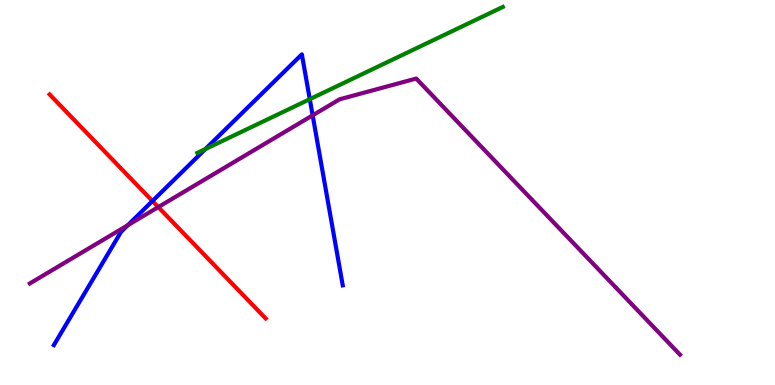[{'lines': ['blue', 'red'], 'intersections': [{'x': 1.97, 'y': 4.78}]}, {'lines': ['green', 'red'], 'intersections': []}, {'lines': ['purple', 'red'], 'intersections': [{'x': 2.04, 'y': 4.62}]}, {'lines': ['blue', 'green'], 'intersections': [{'x': 2.65, 'y': 6.13}, {'x': 4.0, 'y': 7.42}]}, {'lines': ['blue', 'purple'], 'intersections': [{'x': 1.65, 'y': 4.15}, {'x': 4.03, 'y': 7.0}]}, {'lines': ['green', 'purple'], 'intersections': []}]